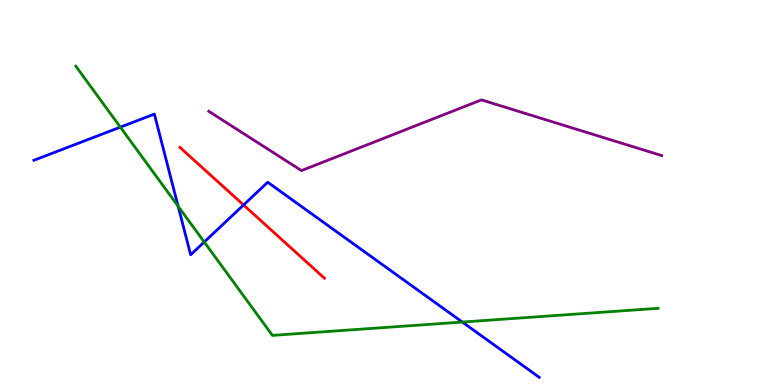[{'lines': ['blue', 'red'], 'intersections': [{'x': 3.14, 'y': 4.68}]}, {'lines': ['green', 'red'], 'intersections': []}, {'lines': ['purple', 'red'], 'intersections': []}, {'lines': ['blue', 'green'], 'intersections': [{'x': 1.55, 'y': 6.7}, {'x': 2.3, 'y': 4.64}, {'x': 2.64, 'y': 3.71}, {'x': 5.97, 'y': 1.63}]}, {'lines': ['blue', 'purple'], 'intersections': []}, {'lines': ['green', 'purple'], 'intersections': []}]